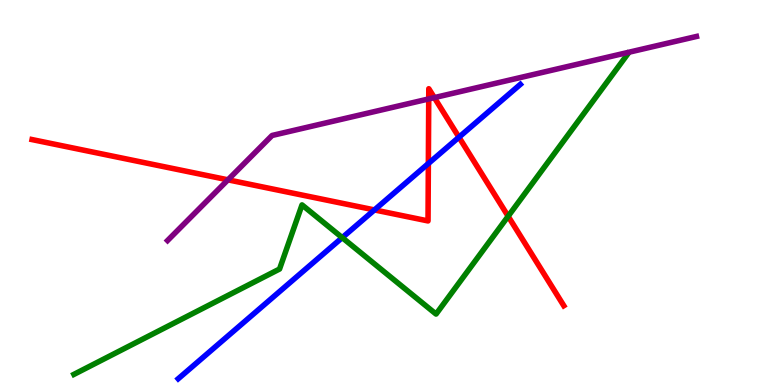[{'lines': ['blue', 'red'], 'intersections': [{'x': 4.83, 'y': 4.55}, {'x': 5.53, 'y': 5.75}, {'x': 5.92, 'y': 6.44}]}, {'lines': ['green', 'red'], 'intersections': [{'x': 6.56, 'y': 4.38}]}, {'lines': ['purple', 'red'], 'intersections': [{'x': 2.94, 'y': 5.33}, {'x': 5.53, 'y': 7.43}, {'x': 5.6, 'y': 7.46}]}, {'lines': ['blue', 'green'], 'intersections': [{'x': 4.42, 'y': 3.83}]}, {'lines': ['blue', 'purple'], 'intersections': []}, {'lines': ['green', 'purple'], 'intersections': []}]